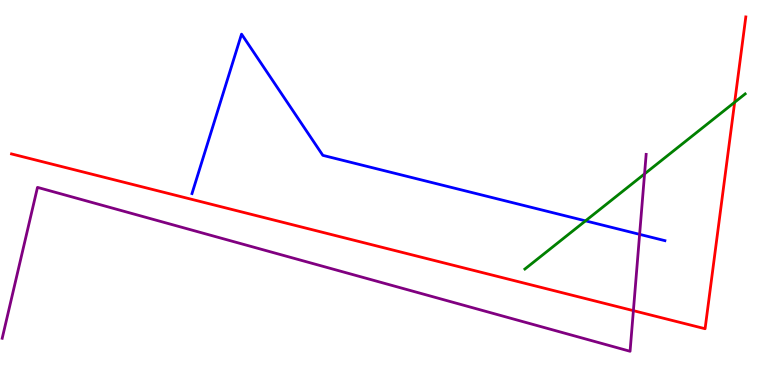[{'lines': ['blue', 'red'], 'intersections': []}, {'lines': ['green', 'red'], 'intersections': [{'x': 9.48, 'y': 7.34}]}, {'lines': ['purple', 'red'], 'intersections': [{'x': 8.17, 'y': 1.93}]}, {'lines': ['blue', 'green'], 'intersections': [{'x': 7.55, 'y': 4.26}]}, {'lines': ['blue', 'purple'], 'intersections': [{'x': 8.25, 'y': 3.91}]}, {'lines': ['green', 'purple'], 'intersections': [{'x': 8.32, 'y': 5.48}]}]